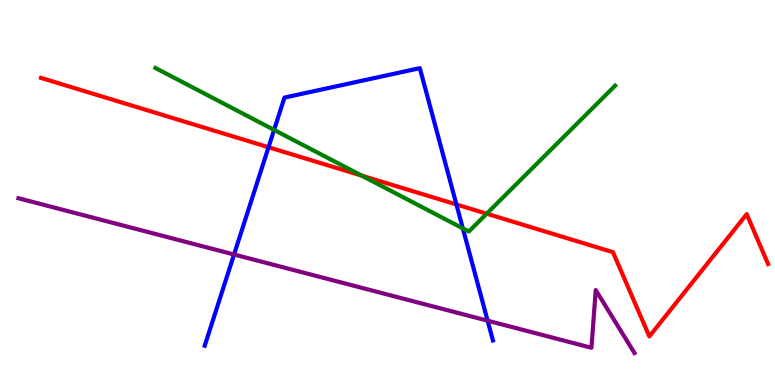[{'lines': ['blue', 'red'], 'intersections': [{'x': 3.46, 'y': 6.18}, {'x': 5.89, 'y': 4.69}]}, {'lines': ['green', 'red'], 'intersections': [{'x': 4.67, 'y': 5.44}, {'x': 6.28, 'y': 4.45}]}, {'lines': ['purple', 'red'], 'intersections': []}, {'lines': ['blue', 'green'], 'intersections': [{'x': 3.54, 'y': 6.63}, {'x': 5.97, 'y': 4.07}]}, {'lines': ['blue', 'purple'], 'intersections': [{'x': 3.02, 'y': 3.39}, {'x': 6.29, 'y': 1.67}]}, {'lines': ['green', 'purple'], 'intersections': []}]